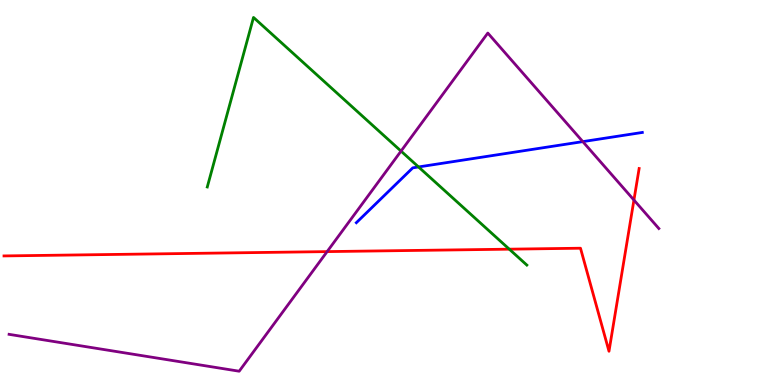[{'lines': ['blue', 'red'], 'intersections': []}, {'lines': ['green', 'red'], 'intersections': [{'x': 6.57, 'y': 3.53}]}, {'lines': ['purple', 'red'], 'intersections': [{'x': 4.22, 'y': 3.46}, {'x': 8.18, 'y': 4.8}]}, {'lines': ['blue', 'green'], 'intersections': [{'x': 5.4, 'y': 5.66}]}, {'lines': ['blue', 'purple'], 'intersections': [{'x': 7.52, 'y': 6.32}]}, {'lines': ['green', 'purple'], 'intersections': [{'x': 5.17, 'y': 6.08}]}]